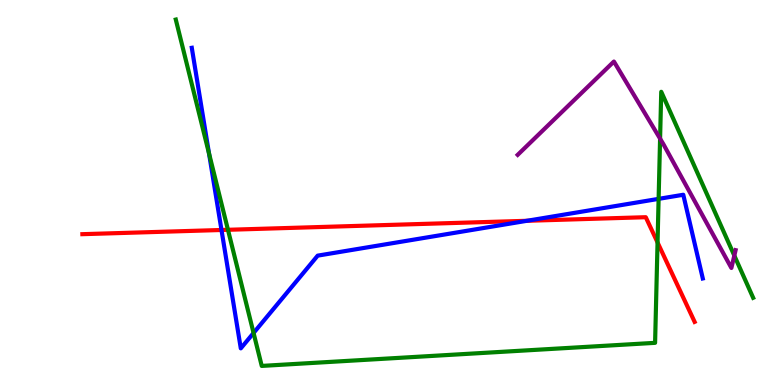[{'lines': ['blue', 'red'], 'intersections': [{'x': 2.86, 'y': 4.03}, {'x': 6.8, 'y': 4.27}]}, {'lines': ['green', 'red'], 'intersections': [{'x': 2.94, 'y': 4.03}, {'x': 8.48, 'y': 3.7}]}, {'lines': ['purple', 'red'], 'intersections': []}, {'lines': ['blue', 'green'], 'intersections': [{'x': 2.7, 'y': 6.01}, {'x': 3.27, 'y': 1.35}, {'x': 8.5, 'y': 4.83}]}, {'lines': ['blue', 'purple'], 'intersections': []}, {'lines': ['green', 'purple'], 'intersections': [{'x': 8.52, 'y': 6.4}, {'x': 9.48, 'y': 3.36}]}]